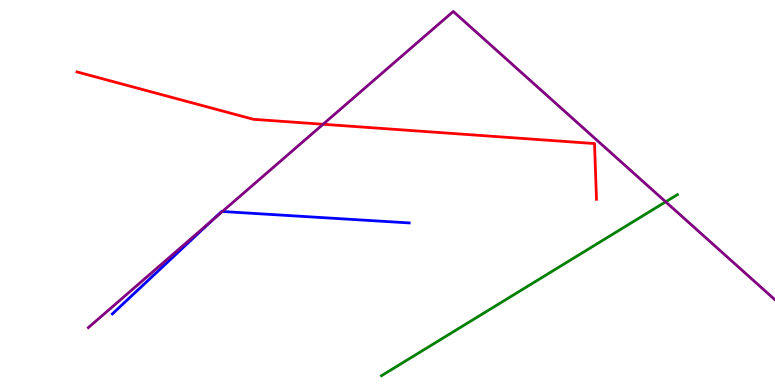[{'lines': ['blue', 'red'], 'intersections': []}, {'lines': ['green', 'red'], 'intersections': []}, {'lines': ['purple', 'red'], 'intersections': [{'x': 4.17, 'y': 6.77}]}, {'lines': ['blue', 'green'], 'intersections': []}, {'lines': ['blue', 'purple'], 'intersections': [{'x': 2.74, 'y': 4.28}, {'x': 2.87, 'y': 4.51}]}, {'lines': ['green', 'purple'], 'intersections': [{'x': 8.59, 'y': 4.76}]}]